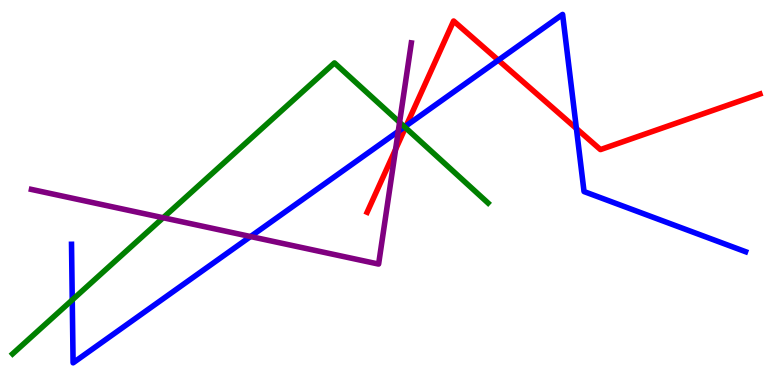[{'lines': ['blue', 'red'], 'intersections': [{'x': 5.24, 'y': 6.74}, {'x': 6.43, 'y': 8.44}, {'x': 7.44, 'y': 6.66}]}, {'lines': ['green', 'red'], 'intersections': [{'x': 5.23, 'y': 6.69}]}, {'lines': ['purple', 'red'], 'intersections': [{'x': 5.1, 'y': 6.12}]}, {'lines': ['blue', 'green'], 'intersections': [{'x': 0.932, 'y': 2.21}, {'x': 5.22, 'y': 6.7}]}, {'lines': ['blue', 'purple'], 'intersections': [{'x': 3.23, 'y': 3.86}, {'x': 5.14, 'y': 6.59}]}, {'lines': ['green', 'purple'], 'intersections': [{'x': 2.11, 'y': 4.34}, {'x': 5.16, 'y': 6.82}]}]